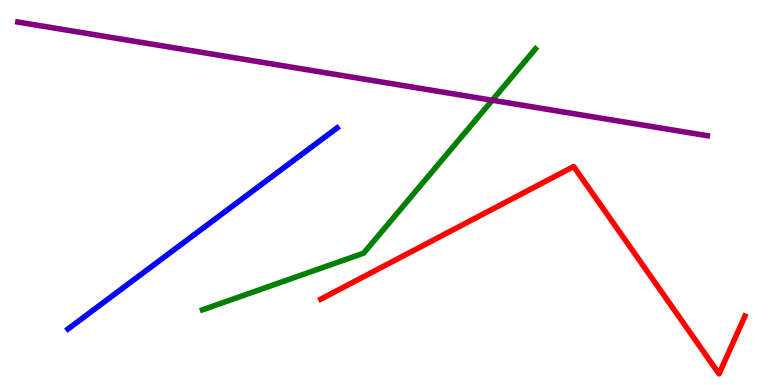[{'lines': ['blue', 'red'], 'intersections': []}, {'lines': ['green', 'red'], 'intersections': []}, {'lines': ['purple', 'red'], 'intersections': []}, {'lines': ['blue', 'green'], 'intersections': []}, {'lines': ['blue', 'purple'], 'intersections': []}, {'lines': ['green', 'purple'], 'intersections': [{'x': 6.35, 'y': 7.4}]}]